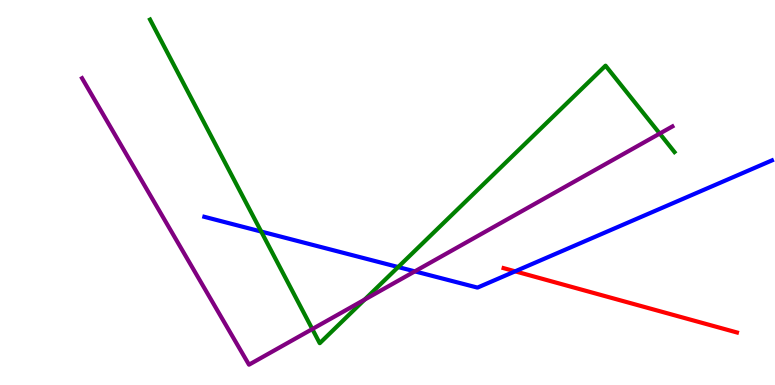[{'lines': ['blue', 'red'], 'intersections': [{'x': 6.65, 'y': 2.95}]}, {'lines': ['green', 'red'], 'intersections': []}, {'lines': ['purple', 'red'], 'intersections': []}, {'lines': ['blue', 'green'], 'intersections': [{'x': 3.37, 'y': 3.99}, {'x': 5.14, 'y': 3.06}]}, {'lines': ['blue', 'purple'], 'intersections': [{'x': 5.35, 'y': 2.95}]}, {'lines': ['green', 'purple'], 'intersections': [{'x': 4.03, 'y': 1.45}, {'x': 4.7, 'y': 2.22}, {'x': 8.51, 'y': 6.53}]}]